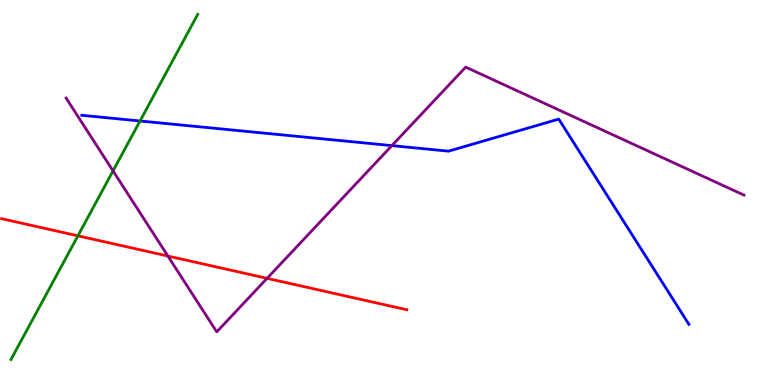[{'lines': ['blue', 'red'], 'intersections': []}, {'lines': ['green', 'red'], 'intersections': [{'x': 1.01, 'y': 3.87}]}, {'lines': ['purple', 'red'], 'intersections': [{'x': 2.17, 'y': 3.35}, {'x': 3.45, 'y': 2.77}]}, {'lines': ['blue', 'green'], 'intersections': [{'x': 1.81, 'y': 6.86}]}, {'lines': ['blue', 'purple'], 'intersections': [{'x': 5.06, 'y': 6.22}]}, {'lines': ['green', 'purple'], 'intersections': [{'x': 1.46, 'y': 5.56}]}]